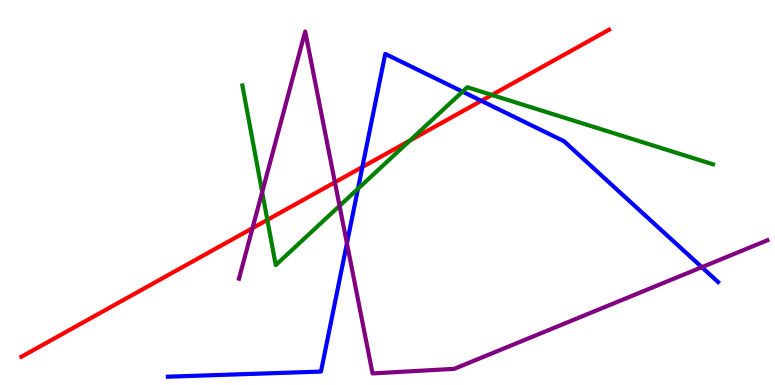[{'lines': ['blue', 'red'], 'intersections': [{'x': 4.68, 'y': 5.66}, {'x': 6.21, 'y': 7.38}]}, {'lines': ['green', 'red'], 'intersections': [{'x': 3.45, 'y': 4.29}, {'x': 5.29, 'y': 6.35}, {'x': 6.35, 'y': 7.53}]}, {'lines': ['purple', 'red'], 'intersections': [{'x': 3.26, 'y': 4.07}, {'x': 4.32, 'y': 5.27}]}, {'lines': ['blue', 'green'], 'intersections': [{'x': 4.62, 'y': 5.1}, {'x': 5.97, 'y': 7.62}]}, {'lines': ['blue', 'purple'], 'intersections': [{'x': 4.48, 'y': 3.68}, {'x': 9.06, 'y': 3.06}]}, {'lines': ['green', 'purple'], 'intersections': [{'x': 3.38, 'y': 5.01}, {'x': 4.38, 'y': 4.65}]}]